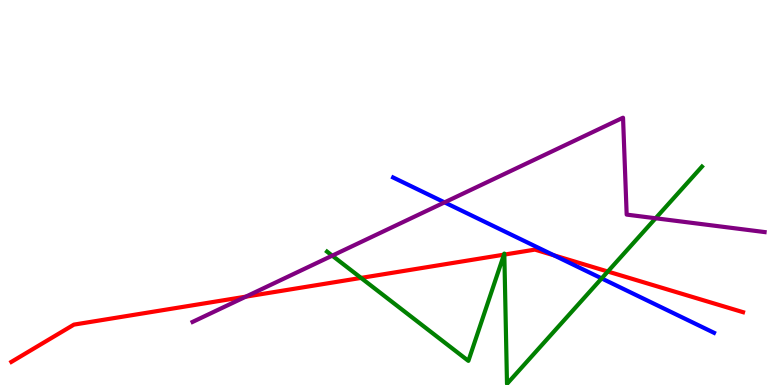[{'lines': ['blue', 'red'], 'intersections': [{'x': 7.15, 'y': 3.37}]}, {'lines': ['green', 'red'], 'intersections': [{'x': 4.66, 'y': 2.78}, {'x': 6.5, 'y': 3.39}, {'x': 6.51, 'y': 3.39}, {'x': 7.84, 'y': 2.95}]}, {'lines': ['purple', 'red'], 'intersections': [{'x': 3.17, 'y': 2.29}]}, {'lines': ['blue', 'green'], 'intersections': [{'x': 7.76, 'y': 2.77}]}, {'lines': ['blue', 'purple'], 'intersections': [{'x': 5.74, 'y': 4.74}]}, {'lines': ['green', 'purple'], 'intersections': [{'x': 4.29, 'y': 3.36}, {'x': 8.46, 'y': 4.33}]}]